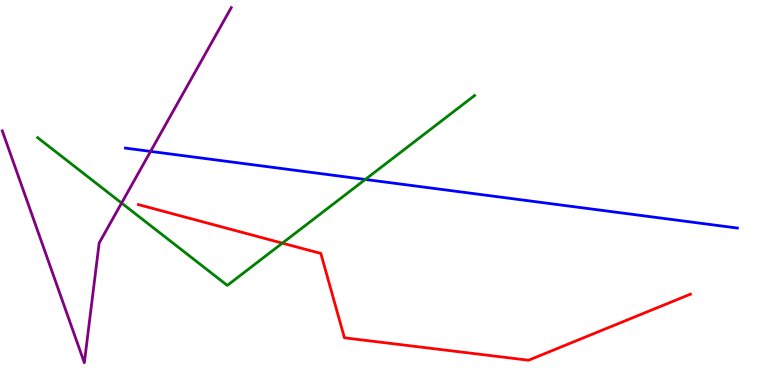[{'lines': ['blue', 'red'], 'intersections': []}, {'lines': ['green', 'red'], 'intersections': [{'x': 3.64, 'y': 3.68}]}, {'lines': ['purple', 'red'], 'intersections': []}, {'lines': ['blue', 'green'], 'intersections': [{'x': 4.71, 'y': 5.34}]}, {'lines': ['blue', 'purple'], 'intersections': [{'x': 1.94, 'y': 6.07}]}, {'lines': ['green', 'purple'], 'intersections': [{'x': 1.57, 'y': 4.73}]}]